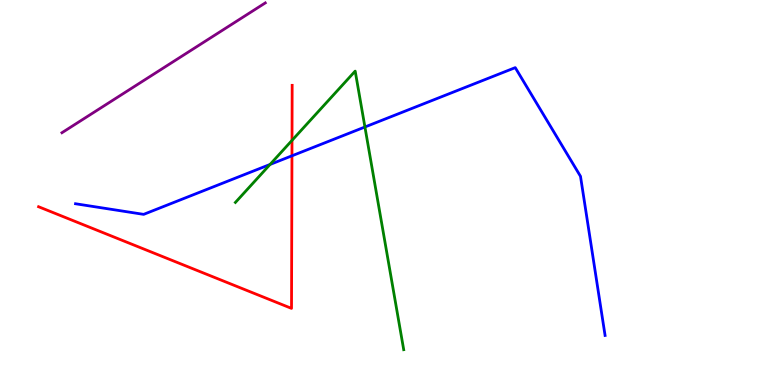[{'lines': ['blue', 'red'], 'intersections': [{'x': 3.77, 'y': 5.95}]}, {'lines': ['green', 'red'], 'intersections': [{'x': 3.77, 'y': 6.35}]}, {'lines': ['purple', 'red'], 'intersections': []}, {'lines': ['blue', 'green'], 'intersections': [{'x': 3.48, 'y': 5.73}, {'x': 4.71, 'y': 6.7}]}, {'lines': ['blue', 'purple'], 'intersections': []}, {'lines': ['green', 'purple'], 'intersections': []}]